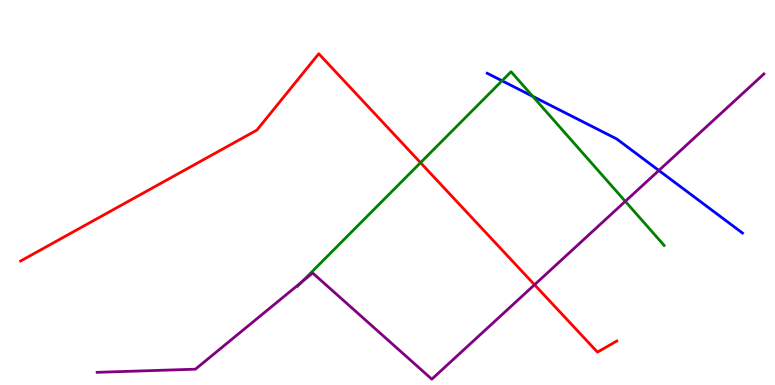[{'lines': ['blue', 'red'], 'intersections': []}, {'lines': ['green', 'red'], 'intersections': [{'x': 5.43, 'y': 5.77}]}, {'lines': ['purple', 'red'], 'intersections': [{'x': 6.9, 'y': 2.6}]}, {'lines': ['blue', 'green'], 'intersections': [{'x': 6.48, 'y': 7.9}, {'x': 6.87, 'y': 7.5}]}, {'lines': ['blue', 'purple'], 'intersections': [{'x': 8.5, 'y': 5.57}]}, {'lines': ['green', 'purple'], 'intersections': [{'x': 3.9, 'y': 2.68}, {'x': 8.07, 'y': 4.77}]}]